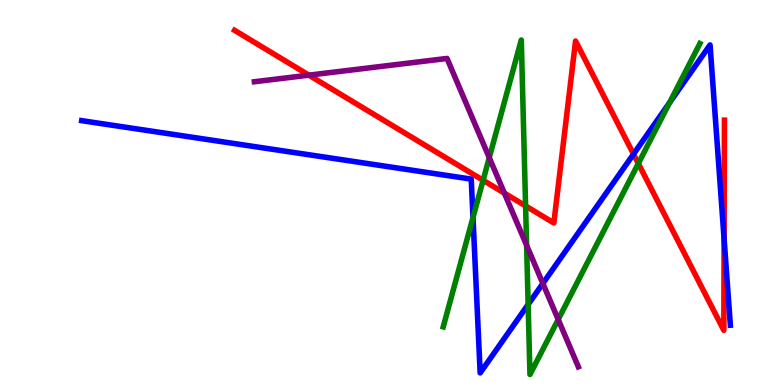[{'lines': ['blue', 'red'], 'intersections': [{'x': 8.17, 'y': 6.0}, {'x': 9.34, 'y': 3.79}]}, {'lines': ['green', 'red'], 'intersections': [{'x': 6.23, 'y': 5.32}, {'x': 6.78, 'y': 4.65}, {'x': 8.24, 'y': 5.75}]}, {'lines': ['purple', 'red'], 'intersections': [{'x': 3.99, 'y': 8.05}, {'x': 6.51, 'y': 4.98}]}, {'lines': ['blue', 'green'], 'intersections': [{'x': 6.1, 'y': 4.35}, {'x': 6.81, 'y': 2.09}, {'x': 8.64, 'y': 7.33}]}, {'lines': ['blue', 'purple'], 'intersections': [{'x': 7.0, 'y': 2.64}]}, {'lines': ['green', 'purple'], 'intersections': [{'x': 6.31, 'y': 5.91}, {'x': 6.79, 'y': 3.63}, {'x': 7.2, 'y': 1.7}]}]